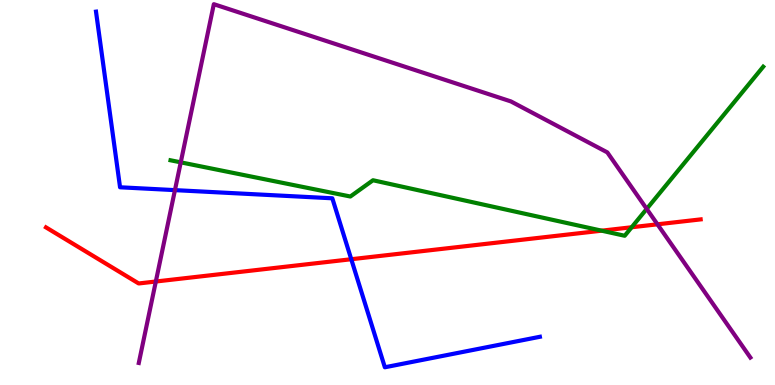[{'lines': ['blue', 'red'], 'intersections': [{'x': 4.53, 'y': 3.27}]}, {'lines': ['green', 'red'], 'intersections': [{'x': 7.76, 'y': 4.01}, {'x': 8.15, 'y': 4.1}]}, {'lines': ['purple', 'red'], 'intersections': [{'x': 2.01, 'y': 2.69}, {'x': 8.48, 'y': 4.17}]}, {'lines': ['blue', 'green'], 'intersections': []}, {'lines': ['blue', 'purple'], 'intersections': [{'x': 2.26, 'y': 5.06}]}, {'lines': ['green', 'purple'], 'intersections': [{'x': 2.33, 'y': 5.78}, {'x': 8.34, 'y': 4.57}]}]